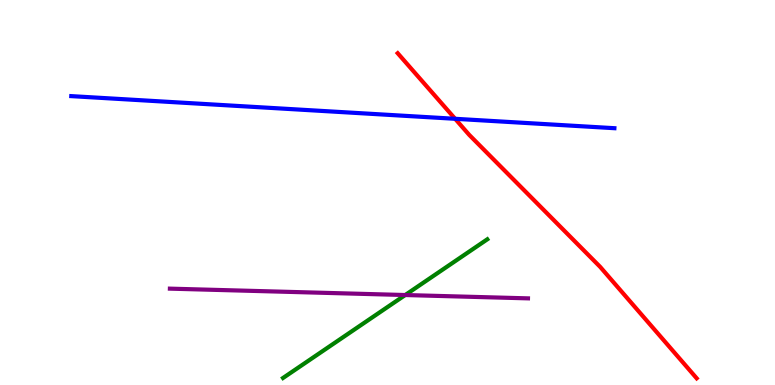[{'lines': ['blue', 'red'], 'intersections': [{'x': 5.87, 'y': 6.91}]}, {'lines': ['green', 'red'], 'intersections': []}, {'lines': ['purple', 'red'], 'intersections': []}, {'lines': ['blue', 'green'], 'intersections': []}, {'lines': ['blue', 'purple'], 'intersections': []}, {'lines': ['green', 'purple'], 'intersections': [{'x': 5.23, 'y': 2.34}]}]